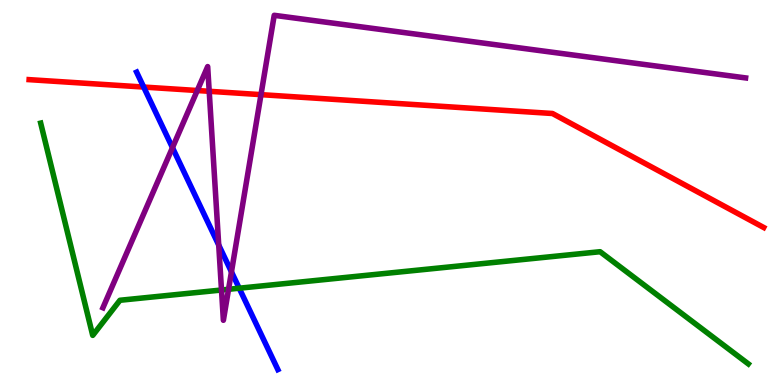[{'lines': ['blue', 'red'], 'intersections': [{'x': 1.85, 'y': 7.74}]}, {'lines': ['green', 'red'], 'intersections': []}, {'lines': ['purple', 'red'], 'intersections': [{'x': 2.55, 'y': 7.65}, {'x': 2.7, 'y': 7.63}, {'x': 3.37, 'y': 7.54}]}, {'lines': ['blue', 'green'], 'intersections': [{'x': 3.09, 'y': 2.51}]}, {'lines': ['blue', 'purple'], 'intersections': [{'x': 2.23, 'y': 6.16}, {'x': 2.82, 'y': 3.64}, {'x': 2.99, 'y': 2.94}]}, {'lines': ['green', 'purple'], 'intersections': [{'x': 2.86, 'y': 2.47}, {'x': 2.95, 'y': 2.49}]}]